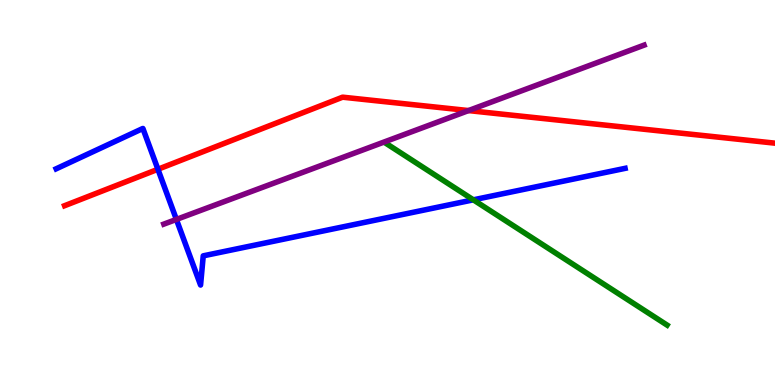[{'lines': ['blue', 'red'], 'intersections': [{'x': 2.04, 'y': 5.6}]}, {'lines': ['green', 'red'], 'intersections': []}, {'lines': ['purple', 'red'], 'intersections': [{'x': 6.05, 'y': 7.13}]}, {'lines': ['blue', 'green'], 'intersections': [{'x': 6.11, 'y': 4.81}]}, {'lines': ['blue', 'purple'], 'intersections': [{'x': 2.28, 'y': 4.3}]}, {'lines': ['green', 'purple'], 'intersections': []}]